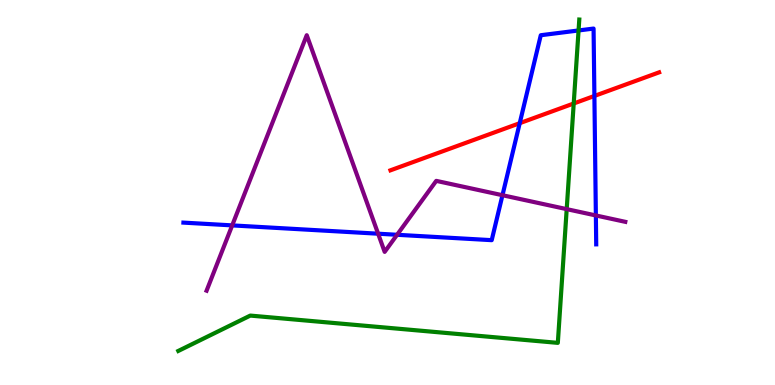[{'lines': ['blue', 'red'], 'intersections': [{'x': 6.71, 'y': 6.8}, {'x': 7.67, 'y': 7.51}]}, {'lines': ['green', 'red'], 'intersections': [{'x': 7.4, 'y': 7.31}]}, {'lines': ['purple', 'red'], 'intersections': []}, {'lines': ['blue', 'green'], 'intersections': [{'x': 7.47, 'y': 9.21}]}, {'lines': ['blue', 'purple'], 'intersections': [{'x': 3.0, 'y': 4.15}, {'x': 4.88, 'y': 3.93}, {'x': 5.12, 'y': 3.9}, {'x': 6.48, 'y': 4.93}, {'x': 7.69, 'y': 4.4}]}, {'lines': ['green', 'purple'], 'intersections': [{'x': 7.31, 'y': 4.57}]}]